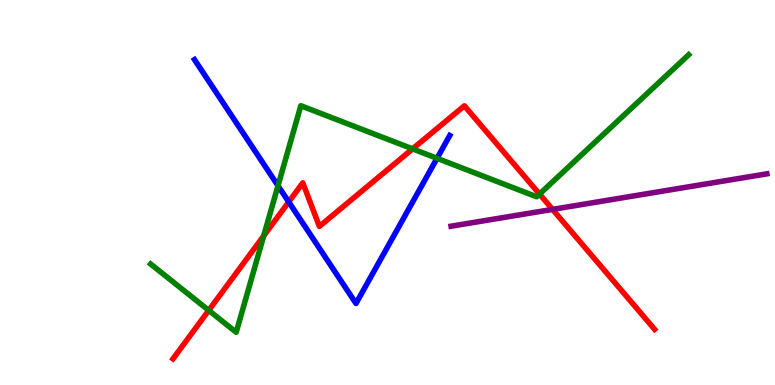[{'lines': ['blue', 'red'], 'intersections': [{'x': 3.73, 'y': 4.76}]}, {'lines': ['green', 'red'], 'intersections': [{'x': 2.69, 'y': 1.94}, {'x': 3.4, 'y': 3.87}, {'x': 5.32, 'y': 6.13}, {'x': 6.96, 'y': 4.96}]}, {'lines': ['purple', 'red'], 'intersections': [{'x': 7.13, 'y': 4.56}]}, {'lines': ['blue', 'green'], 'intersections': [{'x': 3.59, 'y': 5.18}, {'x': 5.64, 'y': 5.89}]}, {'lines': ['blue', 'purple'], 'intersections': []}, {'lines': ['green', 'purple'], 'intersections': []}]